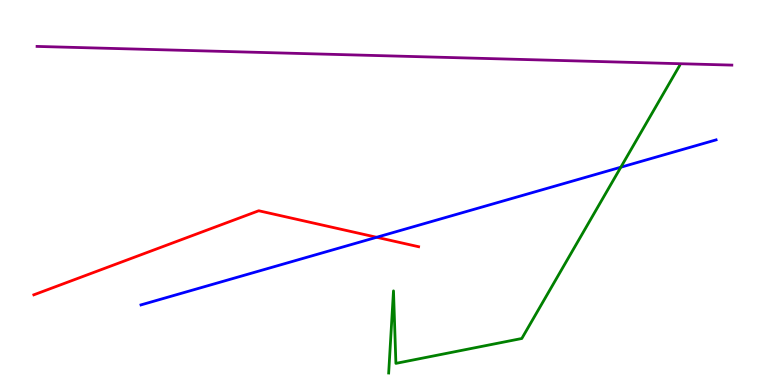[{'lines': ['blue', 'red'], 'intersections': [{'x': 4.86, 'y': 3.84}]}, {'lines': ['green', 'red'], 'intersections': []}, {'lines': ['purple', 'red'], 'intersections': []}, {'lines': ['blue', 'green'], 'intersections': [{'x': 8.01, 'y': 5.66}]}, {'lines': ['blue', 'purple'], 'intersections': []}, {'lines': ['green', 'purple'], 'intersections': []}]